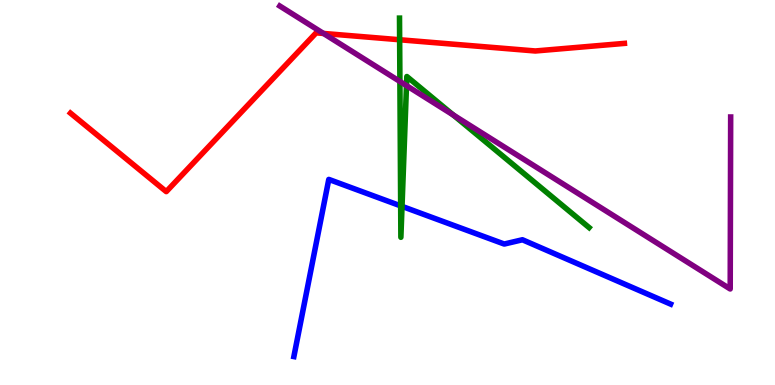[{'lines': ['blue', 'red'], 'intersections': []}, {'lines': ['green', 'red'], 'intersections': [{'x': 5.16, 'y': 8.97}]}, {'lines': ['purple', 'red'], 'intersections': [{'x': 4.17, 'y': 9.13}]}, {'lines': ['blue', 'green'], 'intersections': [{'x': 5.17, 'y': 4.65}, {'x': 5.19, 'y': 4.64}]}, {'lines': ['blue', 'purple'], 'intersections': []}, {'lines': ['green', 'purple'], 'intersections': [{'x': 5.16, 'y': 7.88}, {'x': 5.25, 'y': 7.78}, {'x': 5.85, 'y': 7.01}]}]